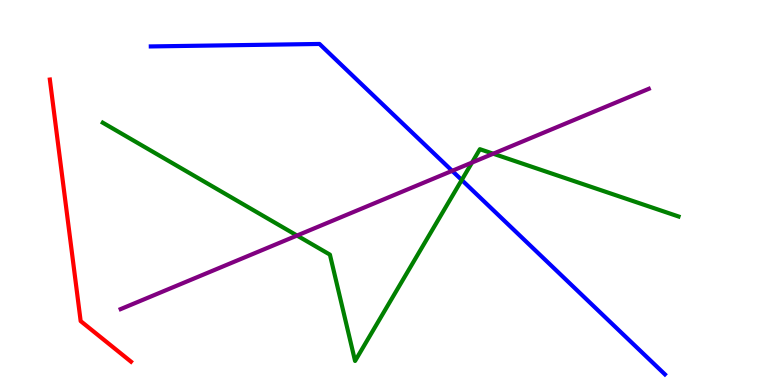[{'lines': ['blue', 'red'], 'intersections': []}, {'lines': ['green', 'red'], 'intersections': []}, {'lines': ['purple', 'red'], 'intersections': []}, {'lines': ['blue', 'green'], 'intersections': [{'x': 5.96, 'y': 5.32}]}, {'lines': ['blue', 'purple'], 'intersections': [{'x': 5.83, 'y': 5.56}]}, {'lines': ['green', 'purple'], 'intersections': [{'x': 3.83, 'y': 3.88}, {'x': 6.09, 'y': 5.78}, {'x': 6.36, 'y': 6.01}]}]